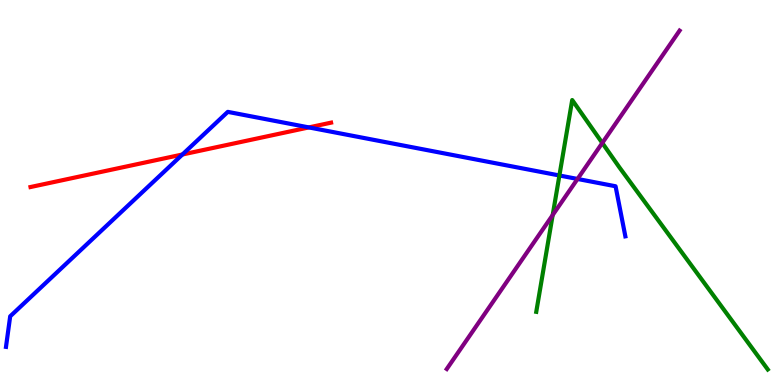[{'lines': ['blue', 'red'], 'intersections': [{'x': 2.35, 'y': 5.99}, {'x': 3.99, 'y': 6.69}]}, {'lines': ['green', 'red'], 'intersections': []}, {'lines': ['purple', 'red'], 'intersections': []}, {'lines': ['blue', 'green'], 'intersections': [{'x': 7.22, 'y': 5.44}]}, {'lines': ['blue', 'purple'], 'intersections': [{'x': 7.45, 'y': 5.35}]}, {'lines': ['green', 'purple'], 'intersections': [{'x': 7.13, 'y': 4.41}, {'x': 7.77, 'y': 6.29}]}]